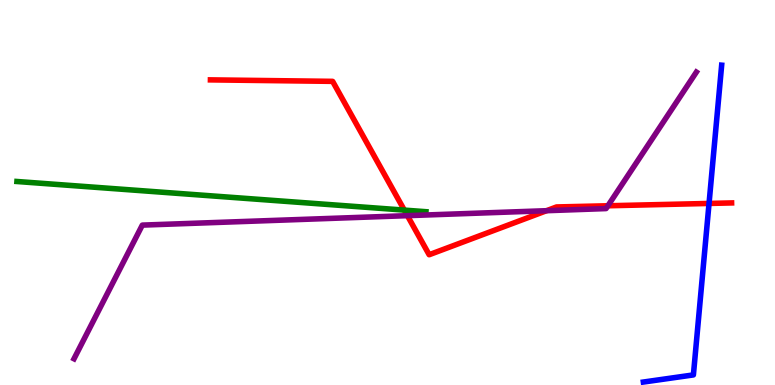[{'lines': ['blue', 'red'], 'intersections': [{'x': 9.15, 'y': 4.72}]}, {'lines': ['green', 'red'], 'intersections': [{'x': 5.22, 'y': 4.54}]}, {'lines': ['purple', 'red'], 'intersections': [{'x': 5.26, 'y': 4.4}, {'x': 7.05, 'y': 4.53}, {'x': 7.84, 'y': 4.66}]}, {'lines': ['blue', 'green'], 'intersections': []}, {'lines': ['blue', 'purple'], 'intersections': []}, {'lines': ['green', 'purple'], 'intersections': []}]